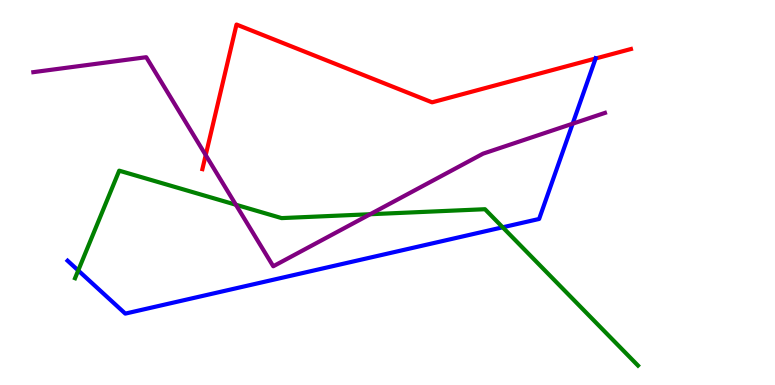[{'lines': ['blue', 'red'], 'intersections': [{'x': 7.69, 'y': 8.48}]}, {'lines': ['green', 'red'], 'intersections': []}, {'lines': ['purple', 'red'], 'intersections': [{'x': 2.65, 'y': 5.97}]}, {'lines': ['blue', 'green'], 'intersections': [{'x': 1.01, 'y': 2.97}, {'x': 6.49, 'y': 4.1}]}, {'lines': ['blue', 'purple'], 'intersections': [{'x': 7.39, 'y': 6.79}]}, {'lines': ['green', 'purple'], 'intersections': [{'x': 3.04, 'y': 4.68}, {'x': 4.78, 'y': 4.44}]}]